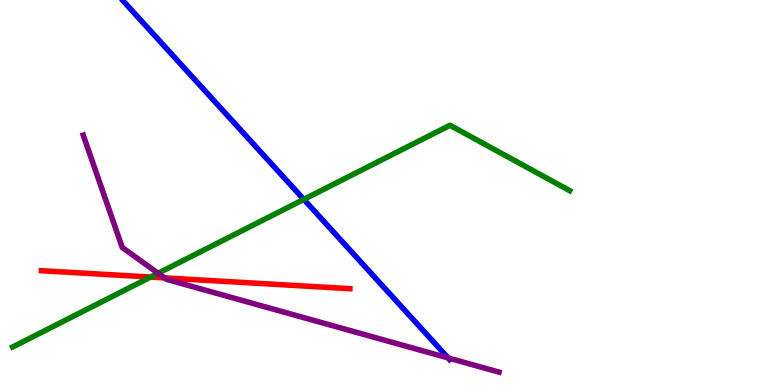[{'lines': ['blue', 'red'], 'intersections': []}, {'lines': ['green', 'red'], 'intersections': [{'x': 1.94, 'y': 2.8}]}, {'lines': ['purple', 'red'], 'intersections': [{'x': 2.12, 'y': 2.78}]}, {'lines': ['blue', 'green'], 'intersections': [{'x': 3.92, 'y': 4.82}]}, {'lines': ['blue', 'purple'], 'intersections': [{'x': 5.78, 'y': 0.703}]}, {'lines': ['green', 'purple'], 'intersections': [{'x': 2.04, 'y': 2.9}]}]